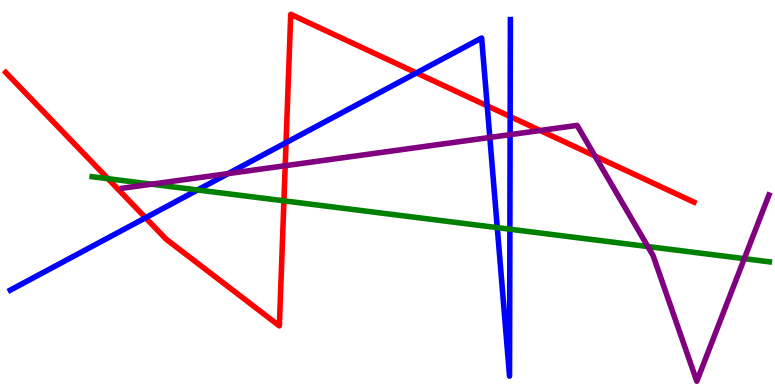[{'lines': ['blue', 'red'], 'intersections': [{'x': 1.88, 'y': 4.34}, {'x': 3.69, 'y': 6.3}, {'x': 5.37, 'y': 8.11}, {'x': 6.29, 'y': 7.25}, {'x': 6.58, 'y': 6.97}]}, {'lines': ['green', 'red'], 'intersections': [{'x': 1.39, 'y': 5.36}, {'x': 3.66, 'y': 4.78}]}, {'lines': ['purple', 'red'], 'intersections': [{'x': 3.68, 'y': 5.7}, {'x': 6.97, 'y': 6.61}, {'x': 7.68, 'y': 5.95}]}, {'lines': ['blue', 'green'], 'intersections': [{'x': 2.55, 'y': 5.07}, {'x': 6.42, 'y': 4.09}, {'x': 6.58, 'y': 4.05}]}, {'lines': ['blue', 'purple'], 'intersections': [{'x': 2.94, 'y': 5.49}, {'x': 6.32, 'y': 6.43}, {'x': 6.58, 'y': 6.5}]}, {'lines': ['green', 'purple'], 'intersections': [{'x': 1.96, 'y': 5.22}, {'x': 8.36, 'y': 3.6}, {'x': 9.6, 'y': 3.28}]}]